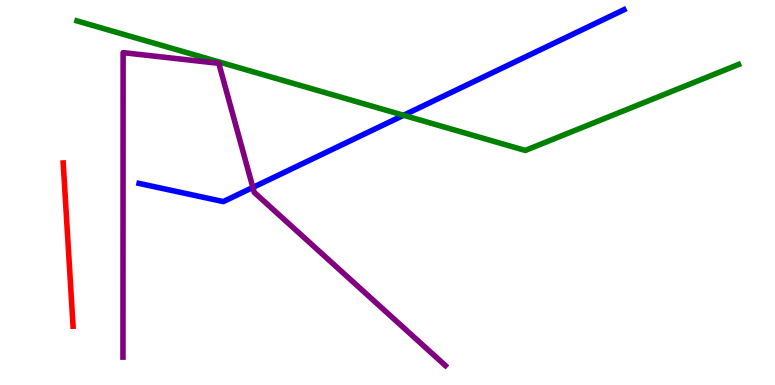[{'lines': ['blue', 'red'], 'intersections': []}, {'lines': ['green', 'red'], 'intersections': []}, {'lines': ['purple', 'red'], 'intersections': []}, {'lines': ['blue', 'green'], 'intersections': [{'x': 5.21, 'y': 7.01}]}, {'lines': ['blue', 'purple'], 'intersections': [{'x': 3.26, 'y': 5.13}]}, {'lines': ['green', 'purple'], 'intersections': []}]